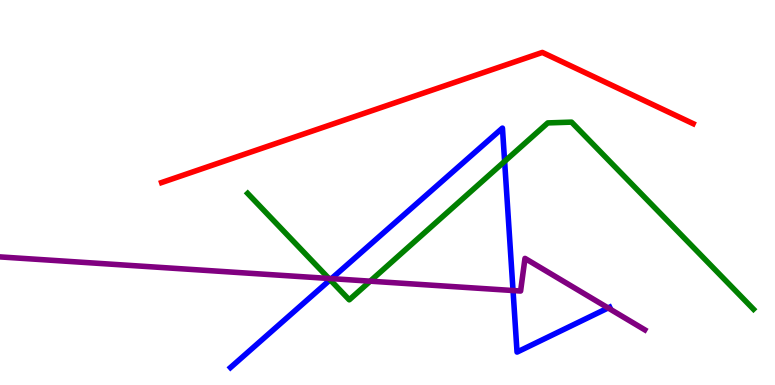[{'lines': ['blue', 'red'], 'intersections': []}, {'lines': ['green', 'red'], 'intersections': []}, {'lines': ['purple', 'red'], 'intersections': []}, {'lines': ['blue', 'green'], 'intersections': [{'x': 4.26, 'y': 2.73}, {'x': 6.51, 'y': 5.81}]}, {'lines': ['blue', 'purple'], 'intersections': [{'x': 4.28, 'y': 2.76}, {'x': 6.62, 'y': 2.45}, {'x': 7.85, 'y': 2.0}]}, {'lines': ['green', 'purple'], 'intersections': [{'x': 4.24, 'y': 2.77}, {'x': 4.78, 'y': 2.7}]}]